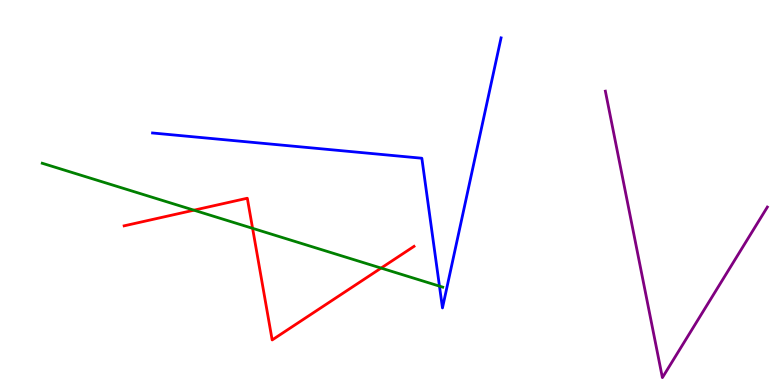[{'lines': ['blue', 'red'], 'intersections': []}, {'lines': ['green', 'red'], 'intersections': [{'x': 2.5, 'y': 4.54}, {'x': 3.26, 'y': 4.07}, {'x': 4.92, 'y': 3.04}]}, {'lines': ['purple', 'red'], 'intersections': []}, {'lines': ['blue', 'green'], 'intersections': [{'x': 5.67, 'y': 2.57}]}, {'lines': ['blue', 'purple'], 'intersections': []}, {'lines': ['green', 'purple'], 'intersections': []}]